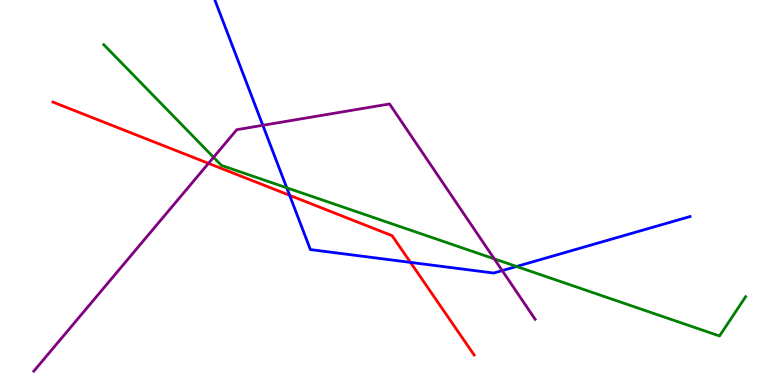[{'lines': ['blue', 'red'], 'intersections': [{'x': 3.74, 'y': 4.93}, {'x': 5.3, 'y': 3.18}]}, {'lines': ['green', 'red'], 'intersections': []}, {'lines': ['purple', 'red'], 'intersections': [{'x': 2.69, 'y': 5.76}]}, {'lines': ['blue', 'green'], 'intersections': [{'x': 3.7, 'y': 5.12}, {'x': 6.67, 'y': 3.08}]}, {'lines': ['blue', 'purple'], 'intersections': [{'x': 3.39, 'y': 6.75}, {'x': 6.48, 'y': 2.97}]}, {'lines': ['green', 'purple'], 'intersections': [{'x': 2.76, 'y': 5.91}, {'x': 6.38, 'y': 3.28}]}]